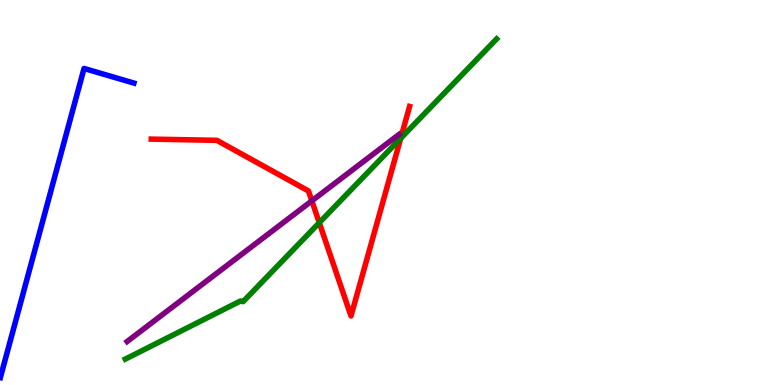[{'lines': ['blue', 'red'], 'intersections': []}, {'lines': ['green', 'red'], 'intersections': [{'x': 4.12, 'y': 4.22}, {'x': 5.17, 'y': 6.41}]}, {'lines': ['purple', 'red'], 'intersections': [{'x': 4.02, 'y': 4.78}]}, {'lines': ['blue', 'green'], 'intersections': []}, {'lines': ['blue', 'purple'], 'intersections': []}, {'lines': ['green', 'purple'], 'intersections': []}]